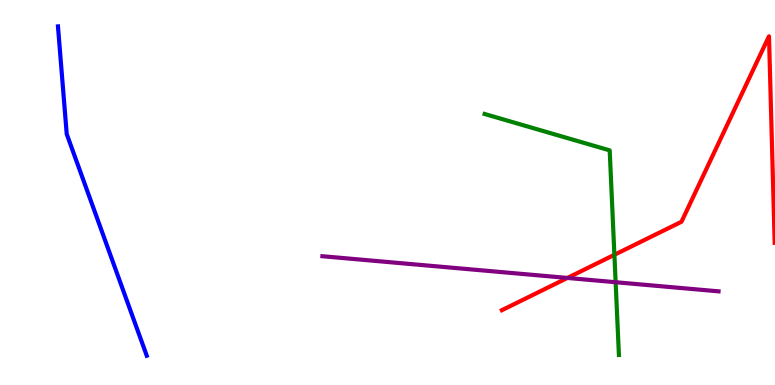[{'lines': ['blue', 'red'], 'intersections': []}, {'lines': ['green', 'red'], 'intersections': [{'x': 7.93, 'y': 3.38}]}, {'lines': ['purple', 'red'], 'intersections': [{'x': 7.32, 'y': 2.78}]}, {'lines': ['blue', 'green'], 'intersections': []}, {'lines': ['blue', 'purple'], 'intersections': []}, {'lines': ['green', 'purple'], 'intersections': [{'x': 7.94, 'y': 2.67}]}]